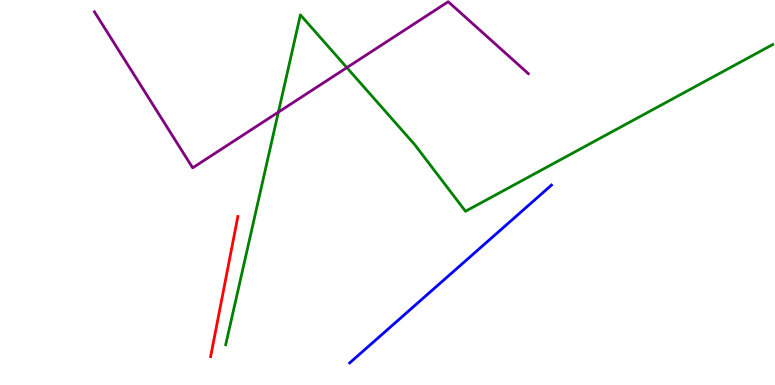[{'lines': ['blue', 'red'], 'intersections': []}, {'lines': ['green', 'red'], 'intersections': []}, {'lines': ['purple', 'red'], 'intersections': []}, {'lines': ['blue', 'green'], 'intersections': []}, {'lines': ['blue', 'purple'], 'intersections': []}, {'lines': ['green', 'purple'], 'intersections': [{'x': 3.59, 'y': 7.09}, {'x': 4.48, 'y': 8.24}]}]